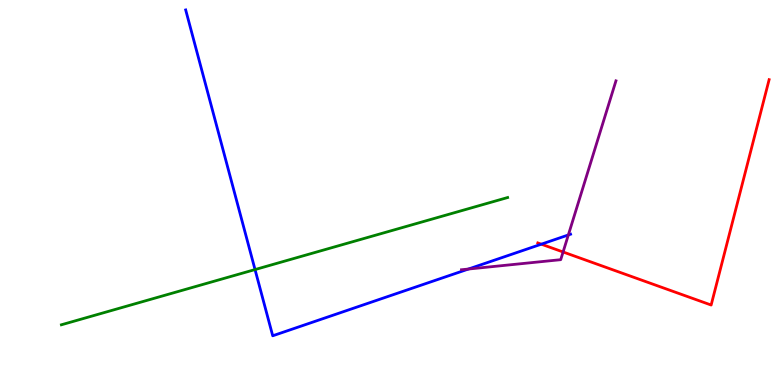[{'lines': ['blue', 'red'], 'intersections': [{'x': 6.98, 'y': 3.66}]}, {'lines': ['green', 'red'], 'intersections': []}, {'lines': ['purple', 'red'], 'intersections': [{'x': 7.27, 'y': 3.45}]}, {'lines': ['blue', 'green'], 'intersections': [{'x': 3.29, 'y': 3.0}]}, {'lines': ['blue', 'purple'], 'intersections': [{'x': 6.04, 'y': 3.01}, {'x': 7.33, 'y': 3.9}]}, {'lines': ['green', 'purple'], 'intersections': []}]